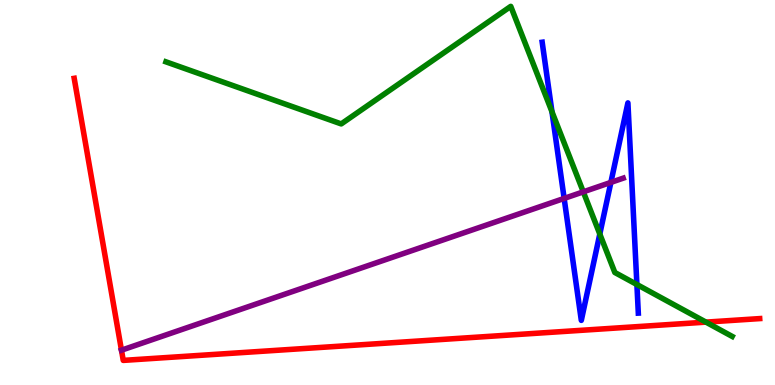[{'lines': ['blue', 'red'], 'intersections': []}, {'lines': ['green', 'red'], 'intersections': [{'x': 9.11, 'y': 1.63}]}, {'lines': ['purple', 'red'], 'intersections': [{'x': 1.57, 'y': 0.904}]}, {'lines': ['blue', 'green'], 'intersections': [{'x': 7.12, 'y': 7.1}, {'x': 7.74, 'y': 3.92}, {'x': 8.22, 'y': 2.61}]}, {'lines': ['blue', 'purple'], 'intersections': [{'x': 7.28, 'y': 4.85}, {'x': 7.88, 'y': 5.26}]}, {'lines': ['green', 'purple'], 'intersections': [{'x': 7.53, 'y': 5.02}]}]